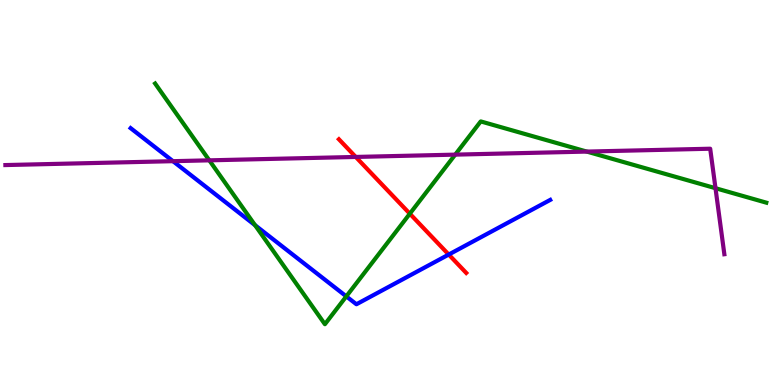[{'lines': ['blue', 'red'], 'intersections': [{'x': 5.79, 'y': 3.39}]}, {'lines': ['green', 'red'], 'intersections': [{'x': 5.29, 'y': 4.45}]}, {'lines': ['purple', 'red'], 'intersections': [{'x': 4.59, 'y': 5.92}]}, {'lines': ['blue', 'green'], 'intersections': [{'x': 3.29, 'y': 4.15}, {'x': 4.47, 'y': 2.3}]}, {'lines': ['blue', 'purple'], 'intersections': [{'x': 2.23, 'y': 5.81}]}, {'lines': ['green', 'purple'], 'intersections': [{'x': 2.7, 'y': 5.84}, {'x': 5.87, 'y': 5.98}, {'x': 7.57, 'y': 6.06}, {'x': 9.23, 'y': 5.11}]}]